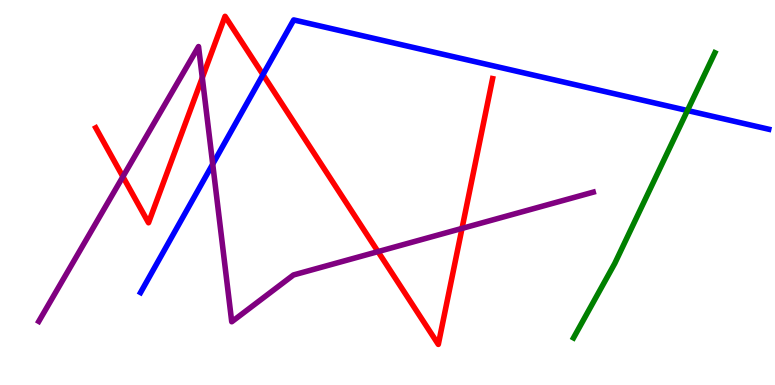[{'lines': ['blue', 'red'], 'intersections': [{'x': 3.39, 'y': 8.06}]}, {'lines': ['green', 'red'], 'intersections': []}, {'lines': ['purple', 'red'], 'intersections': [{'x': 1.59, 'y': 5.41}, {'x': 2.61, 'y': 7.98}, {'x': 4.88, 'y': 3.46}, {'x': 5.96, 'y': 4.07}]}, {'lines': ['blue', 'green'], 'intersections': [{'x': 8.87, 'y': 7.13}]}, {'lines': ['blue', 'purple'], 'intersections': [{'x': 2.74, 'y': 5.74}]}, {'lines': ['green', 'purple'], 'intersections': []}]